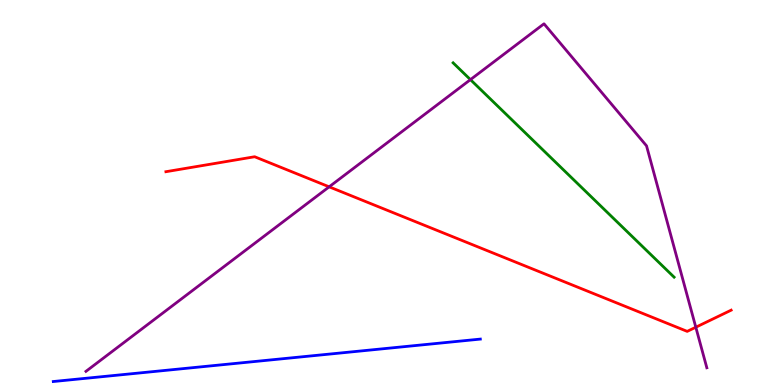[{'lines': ['blue', 'red'], 'intersections': []}, {'lines': ['green', 'red'], 'intersections': []}, {'lines': ['purple', 'red'], 'intersections': [{'x': 4.25, 'y': 5.15}, {'x': 8.98, 'y': 1.5}]}, {'lines': ['blue', 'green'], 'intersections': []}, {'lines': ['blue', 'purple'], 'intersections': []}, {'lines': ['green', 'purple'], 'intersections': [{'x': 6.07, 'y': 7.93}]}]